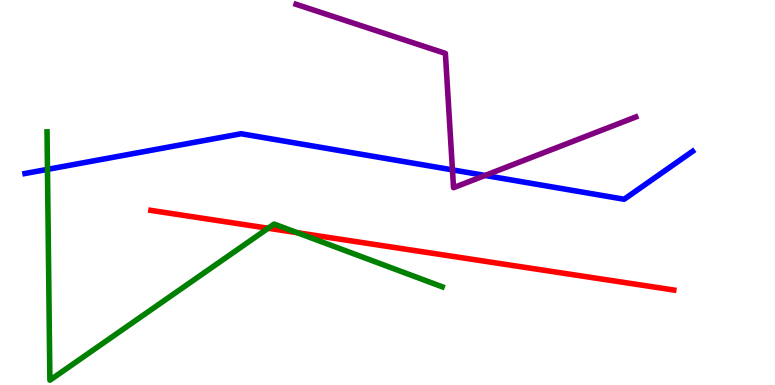[{'lines': ['blue', 'red'], 'intersections': []}, {'lines': ['green', 'red'], 'intersections': [{'x': 3.46, 'y': 4.07}, {'x': 3.83, 'y': 3.96}]}, {'lines': ['purple', 'red'], 'intersections': []}, {'lines': ['blue', 'green'], 'intersections': [{'x': 0.612, 'y': 5.6}]}, {'lines': ['blue', 'purple'], 'intersections': [{'x': 5.84, 'y': 5.59}, {'x': 6.26, 'y': 5.44}]}, {'lines': ['green', 'purple'], 'intersections': []}]